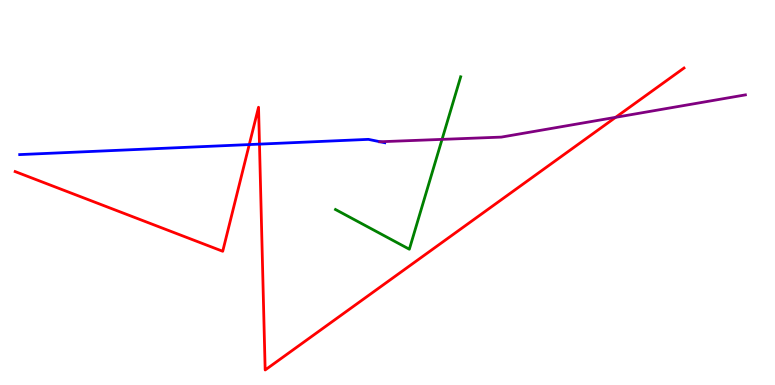[{'lines': ['blue', 'red'], 'intersections': [{'x': 3.22, 'y': 6.24}, {'x': 3.35, 'y': 6.26}]}, {'lines': ['green', 'red'], 'intersections': []}, {'lines': ['purple', 'red'], 'intersections': [{'x': 7.94, 'y': 6.95}]}, {'lines': ['blue', 'green'], 'intersections': []}, {'lines': ['blue', 'purple'], 'intersections': [{'x': 4.9, 'y': 6.32}]}, {'lines': ['green', 'purple'], 'intersections': [{'x': 5.7, 'y': 6.38}]}]